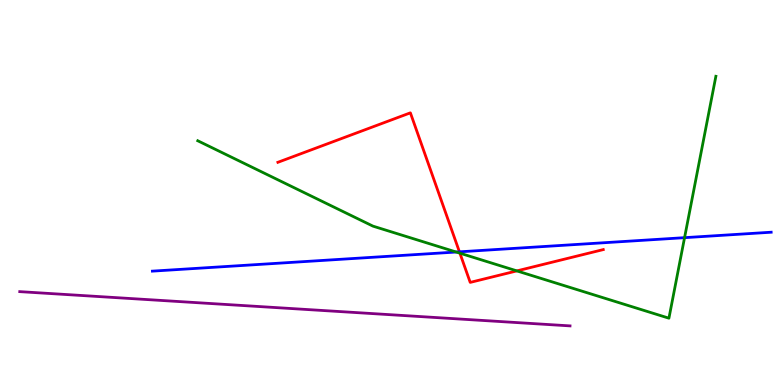[{'lines': ['blue', 'red'], 'intersections': [{'x': 5.93, 'y': 3.46}]}, {'lines': ['green', 'red'], 'intersections': [{'x': 5.93, 'y': 3.42}, {'x': 6.67, 'y': 2.96}]}, {'lines': ['purple', 'red'], 'intersections': []}, {'lines': ['blue', 'green'], 'intersections': [{'x': 5.89, 'y': 3.45}, {'x': 8.83, 'y': 3.83}]}, {'lines': ['blue', 'purple'], 'intersections': []}, {'lines': ['green', 'purple'], 'intersections': []}]